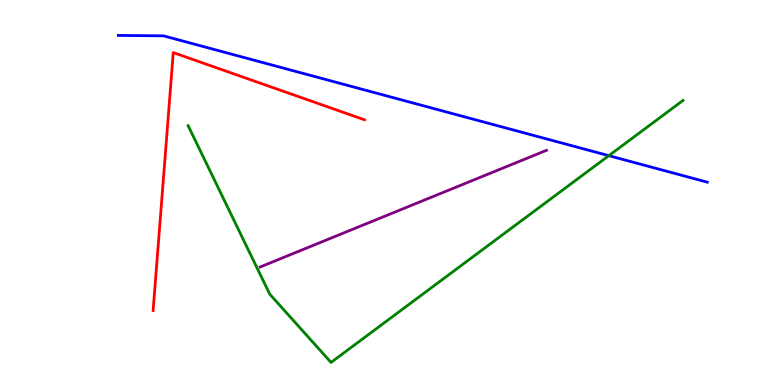[{'lines': ['blue', 'red'], 'intersections': []}, {'lines': ['green', 'red'], 'intersections': []}, {'lines': ['purple', 'red'], 'intersections': []}, {'lines': ['blue', 'green'], 'intersections': [{'x': 7.86, 'y': 5.96}]}, {'lines': ['blue', 'purple'], 'intersections': []}, {'lines': ['green', 'purple'], 'intersections': []}]